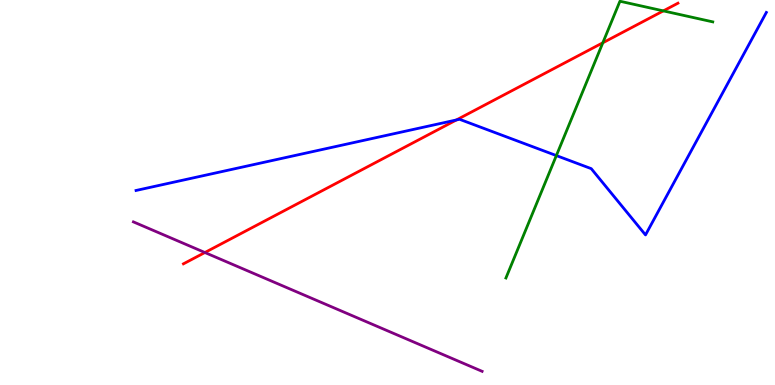[{'lines': ['blue', 'red'], 'intersections': [{'x': 5.89, 'y': 6.88}]}, {'lines': ['green', 'red'], 'intersections': [{'x': 7.78, 'y': 8.89}, {'x': 8.56, 'y': 9.72}]}, {'lines': ['purple', 'red'], 'intersections': [{'x': 2.64, 'y': 3.44}]}, {'lines': ['blue', 'green'], 'intersections': [{'x': 7.18, 'y': 5.96}]}, {'lines': ['blue', 'purple'], 'intersections': []}, {'lines': ['green', 'purple'], 'intersections': []}]